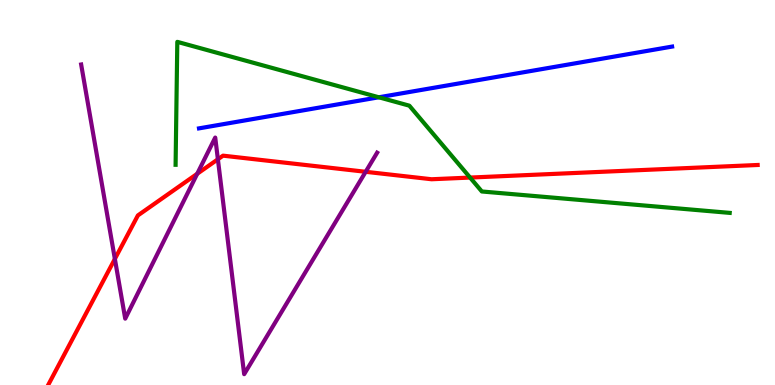[{'lines': ['blue', 'red'], 'intersections': []}, {'lines': ['green', 'red'], 'intersections': [{'x': 6.07, 'y': 5.39}]}, {'lines': ['purple', 'red'], 'intersections': [{'x': 1.48, 'y': 3.27}, {'x': 2.54, 'y': 5.49}, {'x': 2.81, 'y': 5.86}, {'x': 4.72, 'y': 5.54}]}, {'lines': ['blue', 'green'], 'intersections': [{'x': 4.89, 'y': 7.47}]}, {'lines': ['blue', 'purple'], 'intersections': []}, {'lines': ['green', 'purple'], 'intersections': []}]